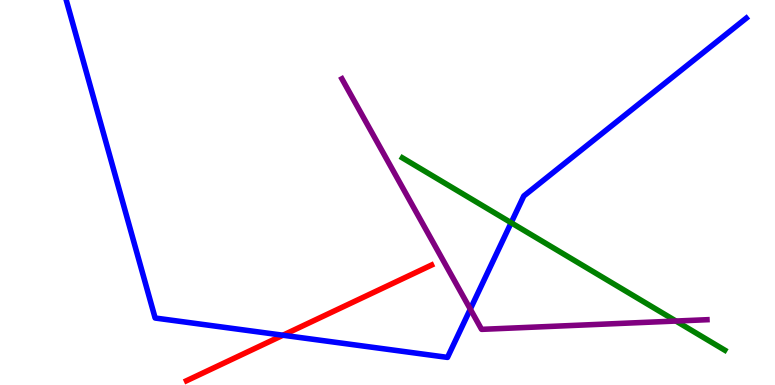[{'lines': ['blue', 'red'], 'intersections': [{'x': 3.65, 'y': 1.29}]}, {'lines': ['green', 'red'], 'intersections': []}, {'lines': ['purple', 'red'], 'intersections': []}, {'lines': ['blue', 'green'], 'intersections': [{'x': 6.6, 'y': 4.21}]}, {'lines': ['blue', 'purple'], 'intersections': [{'x': 6.07, 'y': 1.97}]}, {'lines': ['green', 'purple'], 'intersections': [{'x': 8.72, 'y': 1.66}]}]